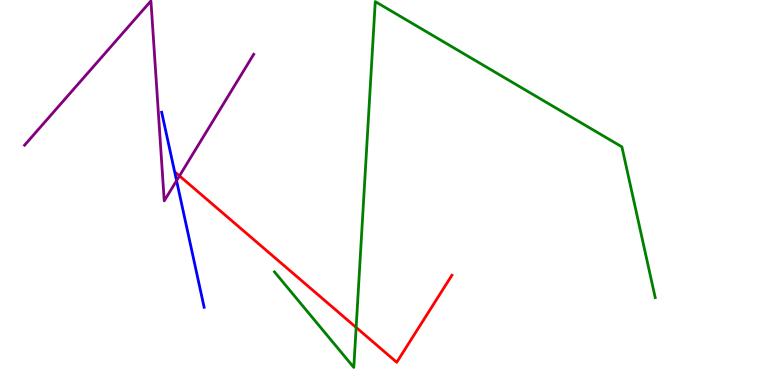[{'lines': ['blue', 'red'], 'intersections': []}, {'lines': ['green', 'red'], 'intersections': [{'x': 4.6, 'y': 1.49}]}, {'lines': ['purple', 'red'], 'intersections': [{'x': 2.32, 'y': 5.43}]}, {'lines': ['blue', 'green'], 'intersections': []}, {'lines': ['blue', 'purple'], 'intersections': [{'x': 2.28, 'y': 5.31}]}, {'lines': ['green', 'purple'], 'intersections': []}]